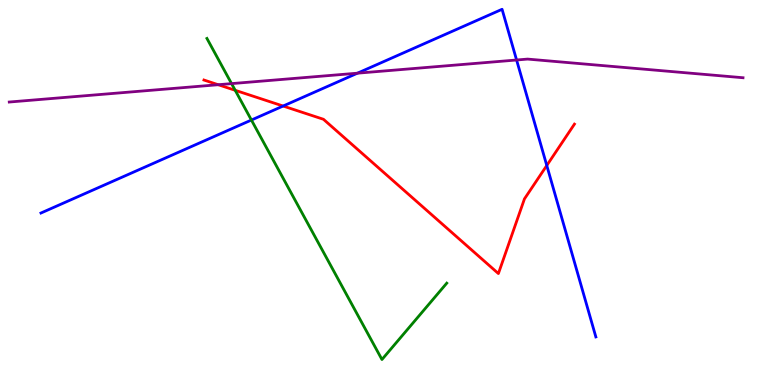[{'lines': ['blue', 'red'], 'intersections': [{'x': 3.65, 'y': 7.25}, {'x': 7.06, 'y': 5.7}]}, {'lines': ['green', 'red'], 'intersections': [{'x': 3.03, 'y': 7.65}]}, {'lines': ['purple', 'red'], 'intersections': [{'x': 2.82, 'y': 7.8}]}, {'lines': ['blue', 'green'], 'intersections': [{'x': 3.24, 'y': 6.88}]}, {'lines': ['blue', 'purple'], 'intersections': [{'x': 4.61, 'y': 8.1}, {'x': 6.67, 'y': 8.44}]}, {'lines': ['green', 'purple'], 'intersections': [{'x': 2.99, 'y': 7.83}]}]